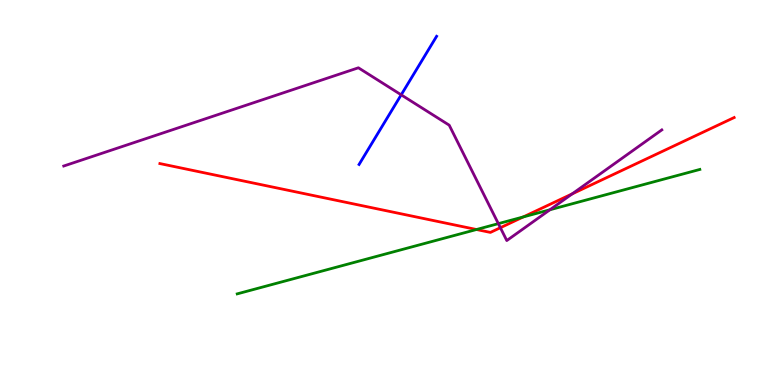[{'lines': ['blue', 'red'], 'intersections': []}, {'lines': ['green', 'red'], 'intersections': [{'x': 6.15, 'y': 4.04}, {'x': 6.75, 'y': 4.37}]}, {'lines': ['purple', 'red'], 'intersections': [{'x': 6.46, 'y': 4.09}, {'x': 7.38, 'y': 4.96}]}, {'lines': ['blue', 'green'], 'intersections': []}, {'lines': ['blue', 'purple'], 'intersections': [{'x': 5.18, 'y': 7.54}]}, {'lines': ['green', 'purple'], 'intersections': [{'x': 6.43, 'y': 4.19}, {'x': 7.1, 'y': 4.55}]}]